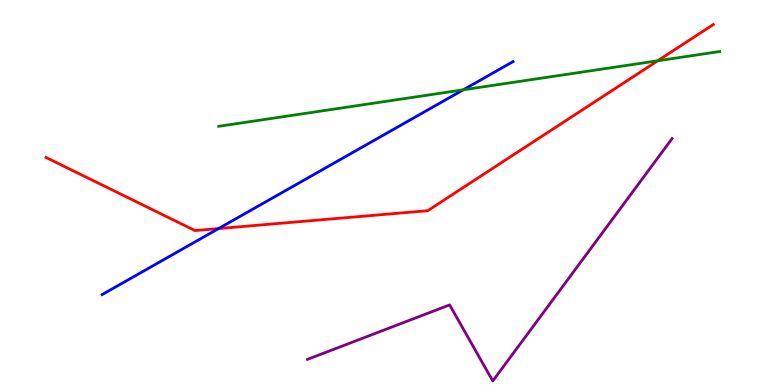[{'lines': ['blue', 'red'], 'intersections': [{'x': 2.82, 'y': 4.06}]}, {'lines': ['green', 'red'], 'intersections': [{'x': 8.49, 'y': 8.42}]}, {'lines': ['purple', 'red'], 'intersections': []}, {'lines': ['blue', 'green'], 'intersections': [{'x': 5.98, 'y': 7.67}]}, {'lines': ['blue', 'purple'], 'intersections': []}, {'lines': ['green', 'purple'], 'intersections': []}]